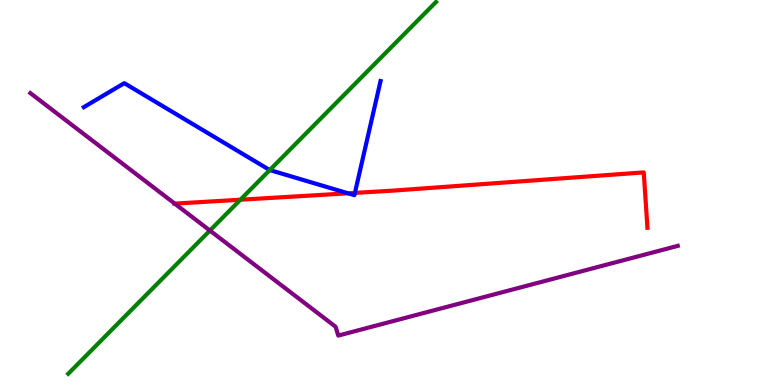[{'lines': ['blue', 'red'], 'intersections': [{'x': 4.49, 'y': 4.98}, {'x': 4.58, 'y': 4.99}]}, {'lines': ['green', 'red'], 'intersections': [{'x': 3.1, 'y': 4.81}]}, {'lines': ['purple', 'red'], 'intersections': [{'x': 2.25, 'y': 4.71}]}, {'lines': ['blue', 'green'], 'intersections': [{'x': 3.48, 'y': 5.58}]}, {'lines': ['blue', 'purple'], 'intersections': []}, {'lines': ['green', 'purple'], 'intersections': [{'x': 2.71, 'y': 4.01}]}]